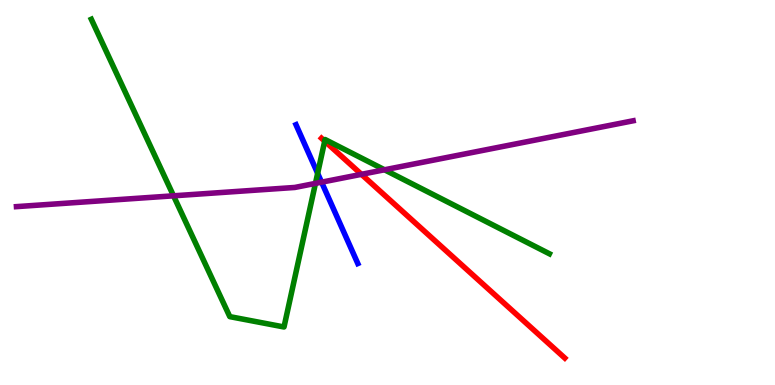[{'lines': ['blue', 'red'], 'intersections': []}, {'lines': ['green', 'red'], 'intersections': [{'x': 4.19, 'y': 6.33}]}, {'lines': ['purple', 'red'], 'intersections': [{'x': 4.66, 'y': 5.47}]}, {'lines': ['blue', 'green'], 'intersections': [{'x': 4.1, 'y': 5.5}]}, {'lines': ['blue', 'purple'], 'intersections': [{'x': 4.15, 'y': 5.27}]}, {'lines': ['green', 'purple'], 'intersections': [{'x': 2.24, 'y': 4.91}, {'x': 4.07, 'y': 5.24}, {'x': 4.96, 'y': 5.59}]}]